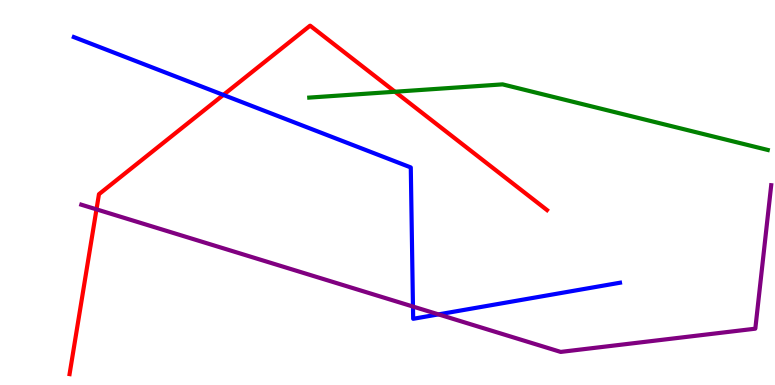[{'lines': ['blue', 'red'], 'intersections': [{'x': 2.88, 'y': 7.53}]}, {'lines': ['green', 'red'], 'intersections': [{'x': 5.1, 'y': 7.62}]}, {'lines': ['purple', 'red'], 'intersections': [{'x': 1.24, 'y': 4.56}]}, {'lines': ['blue', 'green'], 'intersections': []}, {'lines': ['blue', 'purple'], 'intersections': [{'x': 5.33, 'y': 2.04}, {'x': 5.66, 'y': 1.83}]}, {'lines': ['green', 'purple'], 'intersections': []}]